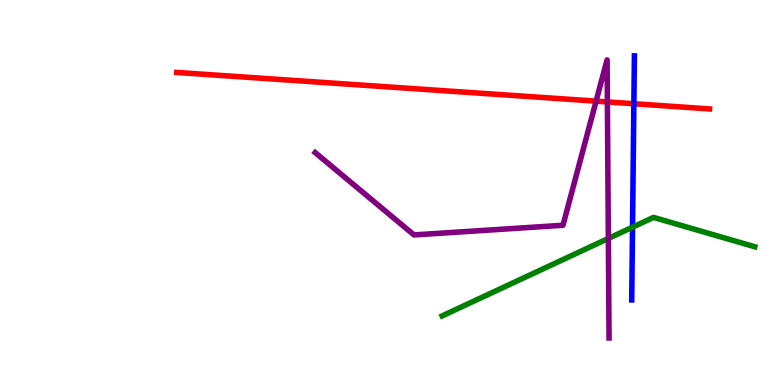[{'lines': ['blue', 'red'], 'intersections': [{'x': 8.18, 'y': 7.31}]}, {'lines': ['green', 'red'], 'intersections': []}, {'lines': ['purple', 'red'], 'intersections': [{'x': 7.69, 'y': 7.37}, {'x': 7.84, 'y': 7.35}]}, {'lines': ['blue', 'green'], 'intersections': [{'x': 8.16, 'y': 4.1}]}, {'lines': ['blue', 'purple'], 'intersections': []}, {'lines': ['green', 'purple'], 'intersections': [{'x': 7.85, 'y': 3.81}]}]